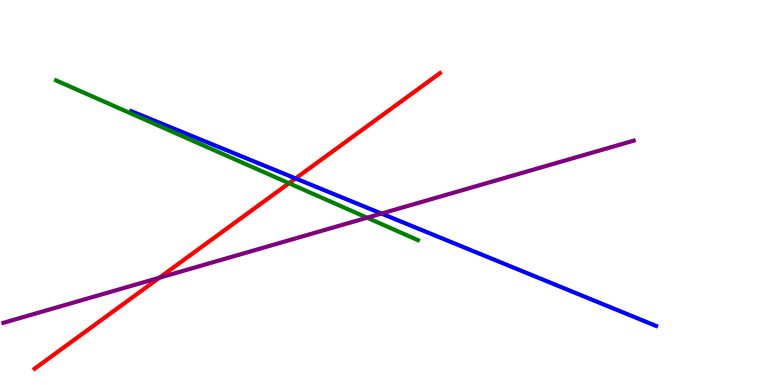[{'lines': ['blue', 'red'], 'intersections': [{'x': 3.81, 'y': 5.37}]}, {'lines': ['green', 'red'], 'intersections': [{'x': 3.73, 'y': 5.24}]}, {'lines': ['purple', 'red'], 'intersections': [{'x': 2.06, 'y': 2.79}]}, {'lines': ['blue', 'green'], 'intersections': []}, {'lines': ['blue', 'purple'], 'intersections': [{'x': 4.92, 'y': 4.45}]}, {'lines': ['green', 'purple'], 'intersections': [{'x': 4.74, 'y': 4.35}]}]